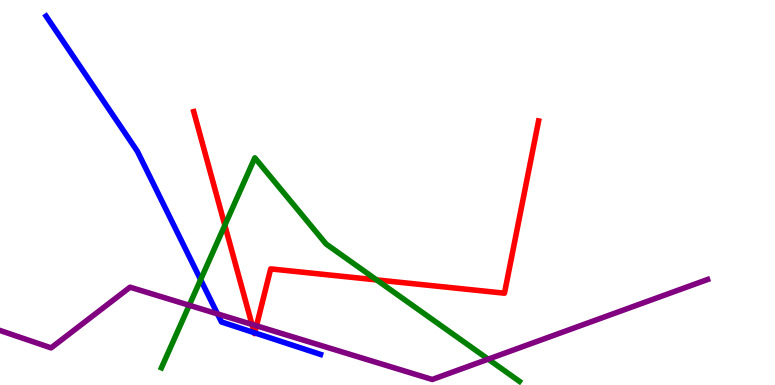[{'lines': ['blue', 'red'], 'intersections': [{'x': 3.28, 'y': 1.36}, {'x': 3.29, 'y': 1.35}]}, {'lines': ['green', 'red'], 'intersections': [{'x': 2.9, 'y': 4.15}, {'x': 4.86, 'y': 2.73}]}, {'lines': ['purple', 'red'], 'intersections': [{'x': 3.25, 'y': 1.57}, {'x': 3.31, 'y': 1.54}]}, {'lines': ['blue', 'green'], 'intersections': [{'x': 2.59, 'y': 2.74}]}, {'lines': ['blue', 'purple'], 'intersections': [{'x': 2.81, 'y': 1.85}]}, {'lines': ['green', 'purple'], 'intersections': [{'x': 2.44, 'y': 2.07}, {'x': 6.3, 'y': 0.671}]}]